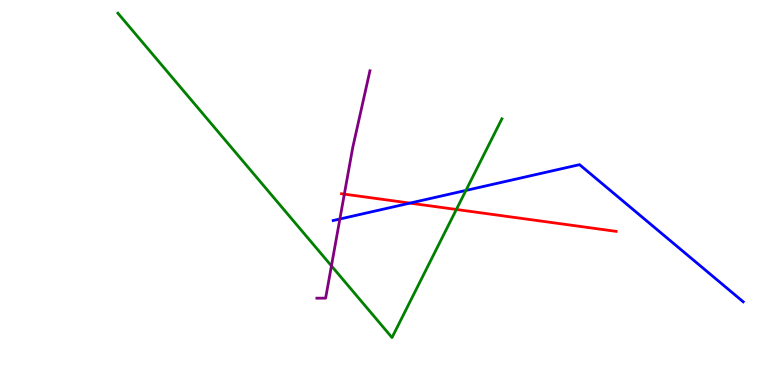[{'lines': ['blue', 'red'], 'intersections': [{'x': 5.29, 'y': 4.72}]}, {'lines': ['green', 'red'], 'intersections': [{'x': 5.89, 'y': 4.56}]}, {'lines': ['purple', 'red'], 'intersections': [{'x': 4.44, 'y': 4.96}]}, {'lines': ['blue', 'green'], 'intersections': [{'x': 6.01, 'y': 5.05}]}, {'lines': ['blue', 'purple'], 'intersections': [{'x': 4.39, 'y': 4.31}]}, {'lines': ['green', 'purple'], 'intersections': [{'x': 4.28, 'y': 3.09}]}]